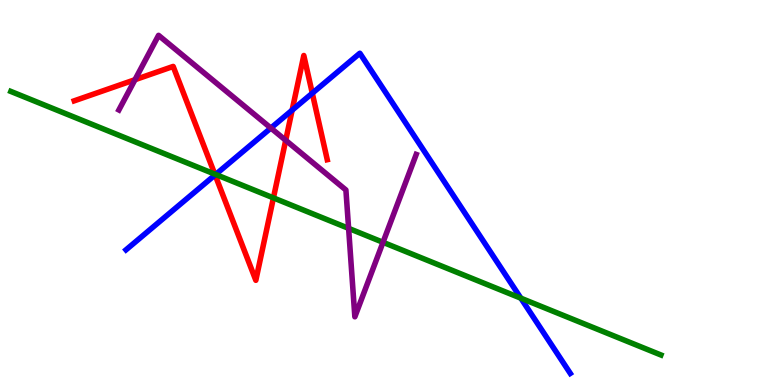[{'lines': ['blue', 'red'], 'intersections': [{'x': 2.78, 'y': 5.46}, {'x': 3.77, 'y': 7.14}, {'x': 4.03, 'y': 7.58}]}, {'lines': ['green', 'red'], 'intersections': [{'x': 2.77, 'y': 5.48}, {'x': 3.53, 'y': 4.86}]}, {'lines': ['purple', 'red'], 'intersections': [{'x': 1.74, 'y': 7.93}, {'x': 3.69, 'y': 6.36}]}, {'lines': ['blue', 'green'], 'intersections': [{'x': 2.78, 'y': 5.47}, {'x': 6.72, 'y': 2.25}]}, {'lines': ['blue', 'purple'], 'intersections': [{'x': 3.5, 'y': 6.67}]}, {'lines': ['green', 'purple'], 'intersections': [{'x': 4.5, 'y': 4.07}, {'x': 4.94, 'y': 3.71}]}]